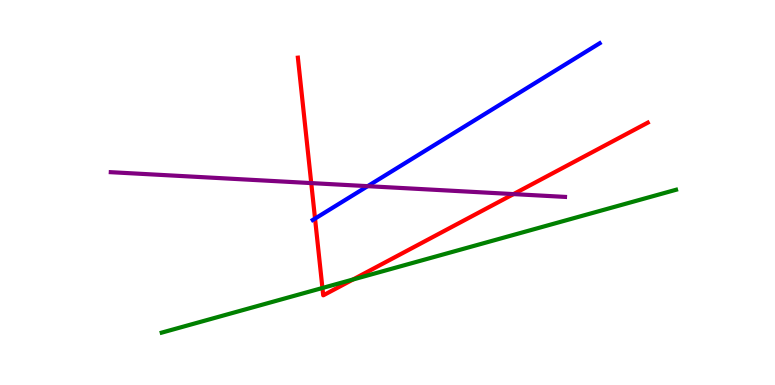[{'lines': ['blue', 'red'], 'intersections': [{'x': 4.06, 'y': 4.32}]}, {'lines': ['green', 'red'], 'intersections': [{'x': 4.16, 'y': 2.52}, {'x': 4.55, 'y': 2.74}]}, {'lines': ['purple', 'red'], 'intersections': [{'x': 4.02, 'y': 5.24}, {'x': 6.63, 'y': 4.96}]}, {'lines': ['blue', 'green'], 'intersections': []}, {'lines': ['blue', 'purple'], 'intersections': [{'x': 4.74, 'y': 5.16}]}, {'lines': ['green', 'purple'], 'intersections': []}]